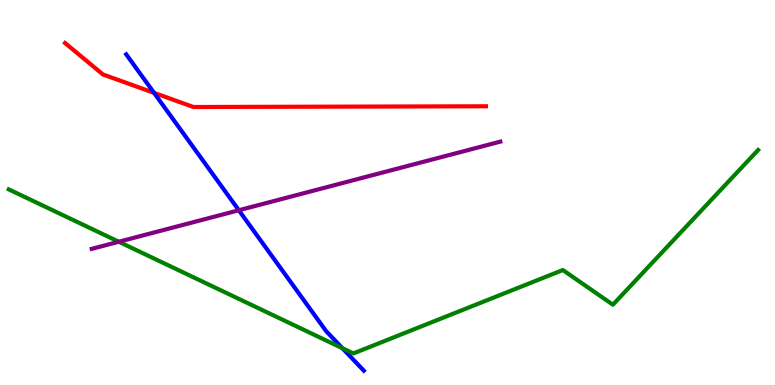[{'lines': ['blue', 'red'], 'intersections': [{'x': 1.99, 'y': 7.59}]}, {'lines': ['green', 'red'], 'intersections': []}, {'lines': ['purple', 'red'], 'intersections': []}, {'lines': ['blue', 'green'], 'intersections': [{'x': 4.42, 'y': 0.956}]}, {'lines': ['blue', 'purple'], 'intersections': [{'x': 3.08, 'y': 4.54}]}, {'lines': ['green', 'purple'], 'intersections': [{'x': 1.53, 'y': 3.72}]}]